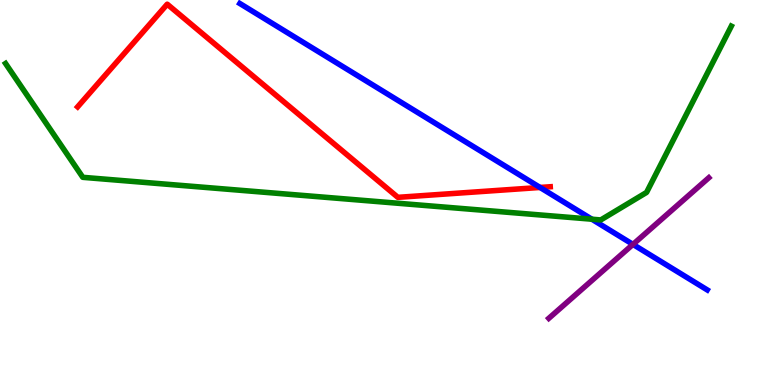[{'lines': ['blue', 'red'], 'intersections': [{'x': 6.97, 'y': 5.13}]}, {'lines': ['green', 'red'], 'intersections': []}, {'lines': ['purple', 'red'], 'intersections': []}, {'lines': ['blue', 'green'], 'intersections': [{'x': 7.64, 'y': 4.31}]}, {'lines': ['blue', 'purple'], 'intersections': [{'x': 8.17, 'y': 3.65}]}, {'lines': ['green', 'purple'], 'intersections': []}]